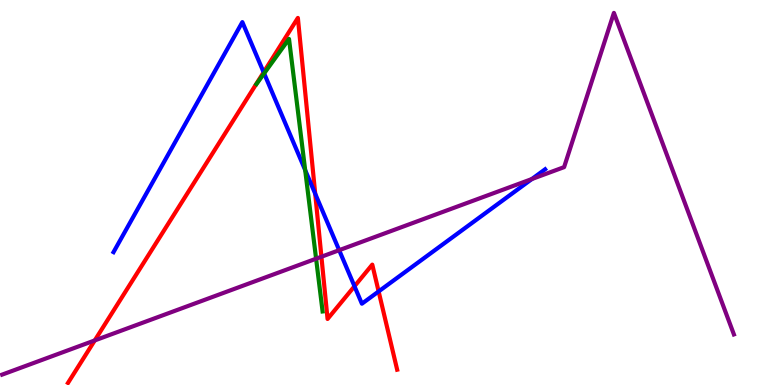[{'lines': ['blue', 'red'], 'intersections': [{'x': 3.4, 'y': 8.12}, {'x': 4.07, 'y': 4.97}, {'x': 4.57, 'y': 2.56}, {'x': 4.89, 'y': 2.43}]}, {'lines': ['green', 'red'], 'intersections': []}, {'lines': ['purple', 'red'], 'intersections': [{'x': 1.22, 'y': 1.16}, {'x': 4.15, 'y': 3.33}]}, {'lines': ['blue', 'green'], 'intersections': [{'x': 3.41, 'y': 8.09}, {'x': 3.94, 'y': 5.58}]}, {'lines': ['blue', 'purple'], 'intersections': [{'x': 4.38, 'y': 3.5}, {'x': 6.86, 'y': 5.35}]}, {'lines': ['green', 'purple'], 'intersections': [{'x': 4.08, 'y': 3.28}]}]